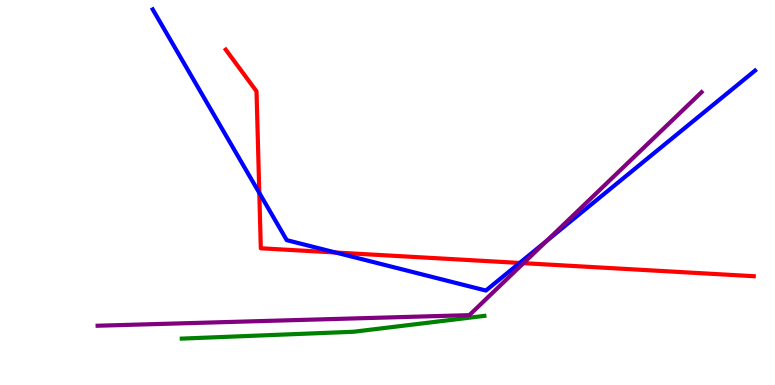[{'lines': ['blue', 'red'], 'intersections': [{'x': 3.35, 'y': 4.99}, {'x': 4.33, 'y': 3.44}, {'x': 6.71, 'y': 3.17}]}, {'lines': ['green', 'red'], 'intersections': []}, {'lines': ['purple', 'red'], 'intersections': [{'x': 6.75, 'y': 3.16}]}, {'lines': ['blue', 'green'], 'intersections': []}, {'lines': ['blue', 'purple'], 'intersections': [{'x': 7.05, 'y': 3.74}]}, {'lines': ['green', 'purple'], 'intersections': []}]